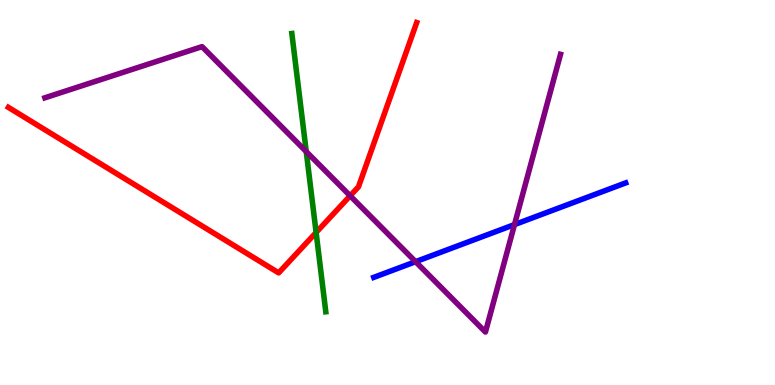[{'lines': ['blue', 'red'], 'intersections': []}, {'lines': ['green', 'red'], 'intersections': [{'x': 4.08, 'y': 3.96}]}, {'lines': ['purple', 'red'], 'intersections': [{'x': 4.52, 'y': 4.91}]}, {'lines': ['blue', 'green'], 'intersections': []}, {'lines': ['blue', 'purple'], 'intersections': [{'x': 5.36, 'y': 3.2}, {'x': 6.64, 'y': 4.17}]}, {'lines': ['green', 'purple'], 'intersections': [{'x': 3.95, 'y': 6.06}]}]